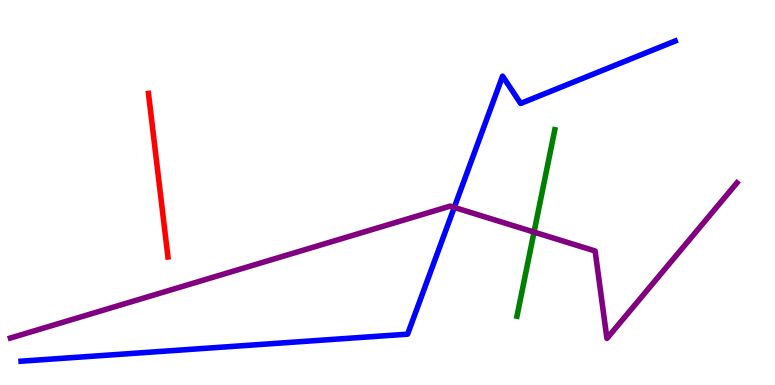[{'lines': ['blue', 'red'], 'intersections': []}, {'lines': ['green', 'red'], 'intersections': []}, {'lines': ['purple', 'red'], 'intersections': []}, {'lines': ['blue', 'green'], 'intersections': []}, {'lines': ['blue', 'purple'], 'intersections': [{'x': 5.86, 'y': 4.61}]}, {'lines': ['green', 'purple'], 'intersections': [{'x': 6.89, 'y': 3.97}]}]